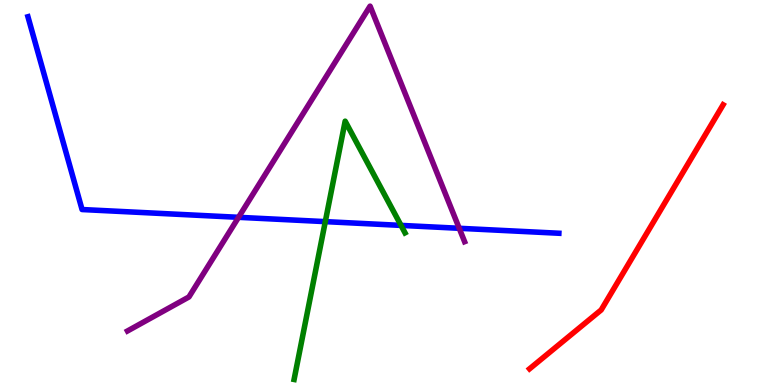[{'lines': ['blue', 'red'], 'intersections': []}, {'lines': ['green', 'red'], 'intersections': []}, {'lines': ['purple', 'red'], 'intersections': []}, {'lines': ['blue', 'green'], 'intersections': [{'x': 4.2, 'y': 4.24}, {'x': 5.17, 'y': 4.15}]}, {'lines': ['blue', 'purple'], 'intersections': [{'x': 3.08, 'y': 4.36}, {'x': 5.93, 'y': 4.07}]}, {'lines': ['green', 'purple'], 'intersections': []}]